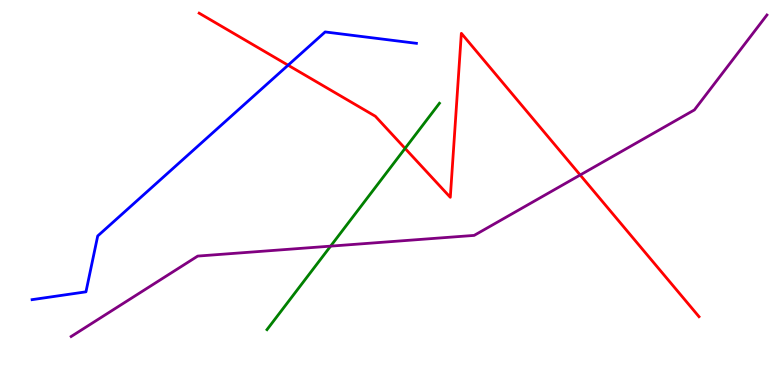[{'lines': ['blue', 'red'], 'intersections': [{'x': 3.72, 'y': 8.31}]}, {'lines': ['green', 'red'], 'intersections': [{'x': 5.23, 'y': 6.15}]}, {'lines': ['purple', 'red'], 'intersections': [{'x': 7.49, 'y': 5.45}]}, {'lines': ['blue', 'green'], 'intersections': []}, {'lines': ['blue', 'purple'], 'intersections': []}, {'lines': ['green', 'purple'], 'intersections': [{'x': 4.27, 'y': 3.61}]}]